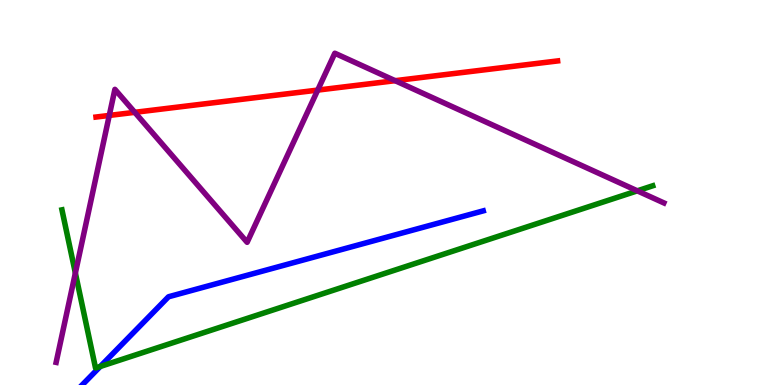[{'lines': ['blue', 'red'], 'intersections': []}, {'lines': ['green', 'red'], 'intersections': []}, {'lines': ['purple', 'red'], 'intersections': [{'x': 1.41, 'y': 7.0}, {'x': 1.74, 'y': 7.08}, {'x': 4.1, 'y': 7.66}, {'x': 5.1, 'y': 7.9}]}, {'lines': ['blue', 'green'], 'intersections': [{'x': 1.29, 'y': 0.481}]}, {'lines': ['blue', 'purple'], 'intersections': []}, {'lines': ['green', 'purple'], 'intersections': [{'x': 0.972, 'y': 2.91}, {'x': 8.22, 'y': 5.04}]}]